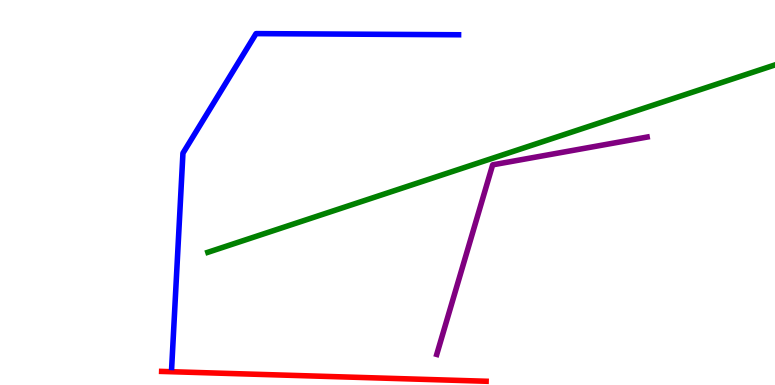[{'lines': ['blue', 'red'], 'intersections': []}, {'lines': ['green', 'red'], 'intersections': []}, {'lines': ['purple', 'red'], 'intersections': []}, {'lines': ['blue', 'green'], 'intersections': []}, {'lines': ['blue', 'purple'], 'intersections': []}, {'lines': ['green', 'purple'], 'intersections': []}]